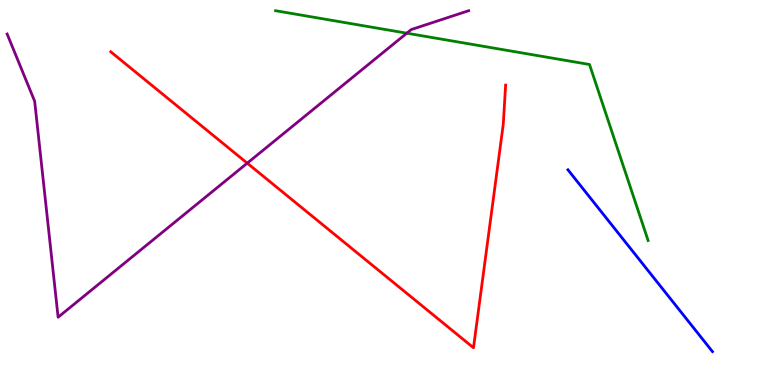[{'lines': ['blue', 'red'], 'intersections': []}, {'lines': ['green', 'red'], 'intersections': []}, {'lines': ['purple', 'red'], 'intersections': [{'x': 3.19, 'y': 5.76}]}, {'lines': ['blue', 'green'], 'intersections': []}, {'lines': ['blue', 'purple'], 'intersections': []}, {'lines': ['green', 'purple'], 'intersections': [{'x': 5.25, 'y': 9.14}]}]